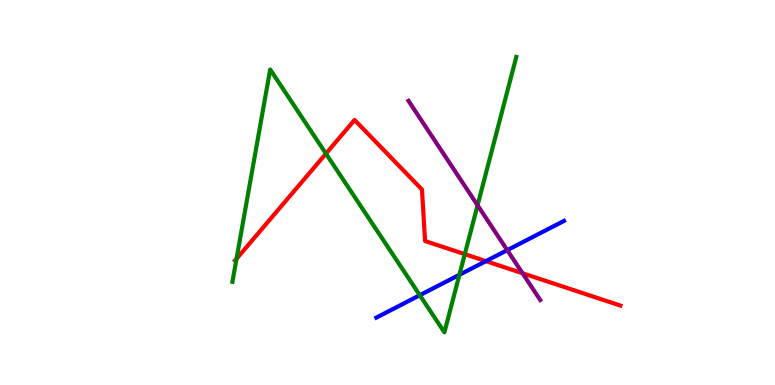[{'lines': ['blue', 'red'], 'intersections': [{'x': 6.27, 'y': 3.22}]}, {'lines': ['green', 'red'], 'intersections': [{'x': 3.05, 'y': 3.28}, {'x': 4.21, 'y': 6.01}, {'x': 6.0, 'y': 3.4}]}, {'lines': ['purple', 'red'], 'intersections': [{'x': 6.74, 'y': 2.9}]}, {'lines': ['blue', 'green'], 'intersections': [{'x': 5.42, 'y': 2.33}, {'x': 5.93, 'y': 2.86}]}, {'lines': ['blue', 'purple'], 'intersections': [{'x': 6.55, 'y': 3.5}]}, {'lines': ['green', 'purple'], 'intersections': [{'x': 6.16, 'y': 4.67}]}]